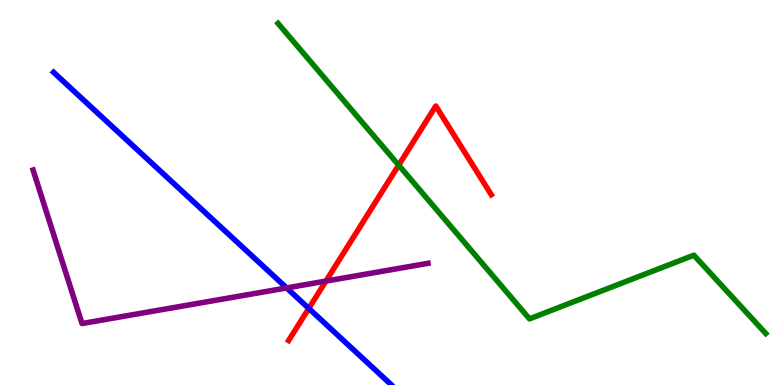[{'lines': ['blue', 'red'], 'intersections': [{'x': 3.98, 'y': 1.99}]}, {'lines': ['green', 'red'], 'intersections': [{'x': 5.14, 'y': 5.71}]}, {'lines': ['purple', 'red'], 'intersections': [{'x': 4.21, 'y': 2.7}]}, {'lines': ['blue', 'green'], 'intersections': []}, {'lines': ['blue', 'purple'], 'intersections': [{'x': 3.7, 'y': 2.52}]}, {'lines': ['green', 'purple'], 'intersections': []}]